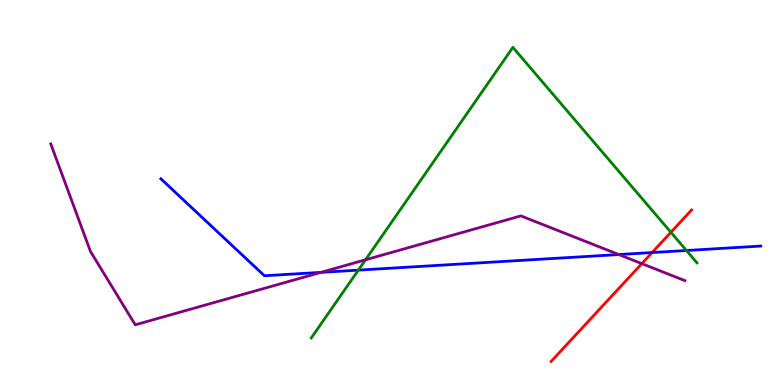[{'lines': ['blue', 'red'], 'intersections': [{'x': 8.41, 'y': 3.44}]}, {'lines': ['green', 'red'], 'intersections': [{'x': 8.66, 'y': 3.97}]}, {'lines': ['purple', 'red'], 'intersections': [{'x': 8.28, 'y': 3.15}]}, {'lines': ['blue', 'green'], 'intersections': [{'x': 4.62, 'y': 2.98}, {'x': 8.86, 'y': 3.49}]}, {'lines': ['blue', 'purple'], 'intersections': [{'x': 4.14, 'y': 2.93}, {'x': 7.98, 'y': 3.39}]}, {'lines': ['green', 'purple'], 'intersections': [{'x': 4.72, 'y': 3.25}]}]